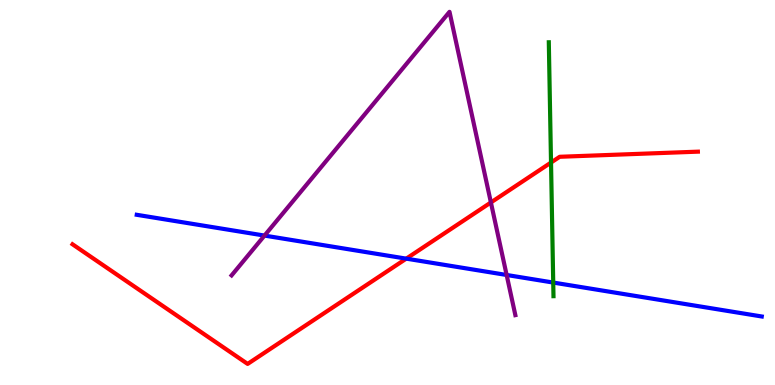[{'lines': ['blue', 'red'], 'intersections': [{'x': 5.24, 'y': 3.28}]}, {'lines': ['green', 'red'], 'intersections': [{'x': 7.11, 'y': 5.78}]}, {'lines': ['purple', 'red'], 'intersections': [{'x': 6.33, 'y': 4.74}]}, {'lines': ['blue', 'green'], 'intersections': [{'x': 7.14, 'y': 2.66}]}, {'lines': ['blue', 'purple'], 'intersections': [{'x': 3.41, 'y': 3.88}, {'x': 6.54, 'y': 2.86}]}, {'lines': ['green', 'purple'], 'intersections': []}]